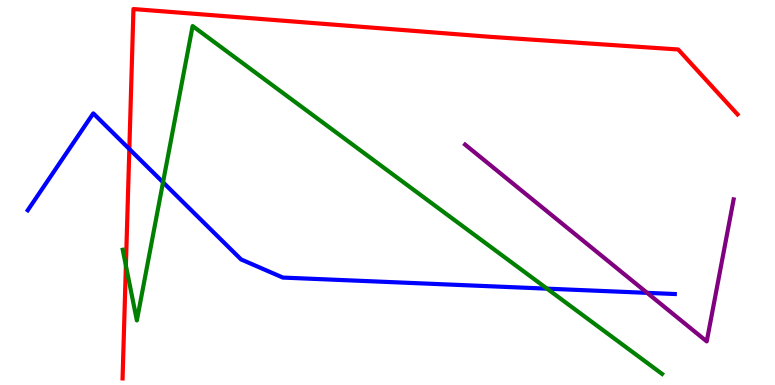[{'lines': ['blue', 'red'], 'intersections': [{'x': 1.67, 'y': 6.13}]}, {'lines': ['green', 'red'], 'intersections': [{'x': 1.62, 'y': 3.1}]}, {'lines': ['purple', 'red'], 'intersections': []}, {'lines': ['blue', 'green'], 'intersections': [{'x': 2.1, 'y': 5.26}, {'x': 7.06, 'y': 2.5}]}, {'lines': ['blue', 'purple'], 'intersections': [{'x': 8.35, 'y': 2.39}]}, {'lines': ['green', 'purple'], 'intersections': []}]